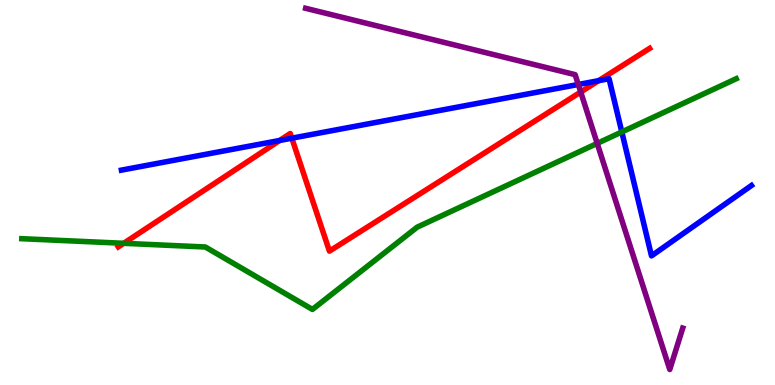[{'lines': ['blue', 'red'], 'intersections': [{'x': 3.61, 'y': 6.35}, {'x': 3.77, 'y': 6.41}, {'x': 7.72, 'y': 7.9}]}, {'lines': ['green', 'red'], 'intersections': [{'x': 1.6, 'y': 3.68}]}, {'lines': ['purple', 'red'], 'intersections': [{'x': 7.49, 'y': 7.61}]}, {'lines': ['blue', 'green'], 'intersections': [{'x': 8.02, 'y': 6.57}]}, {'lines': ['blue', 'purple'], 'intersections': [{'x': 7.46, 'y': 7.81}]}, {'lines': ['green', 'purple'], 'intersections': [{'x': 7.71, 'y': 6.28}]}]